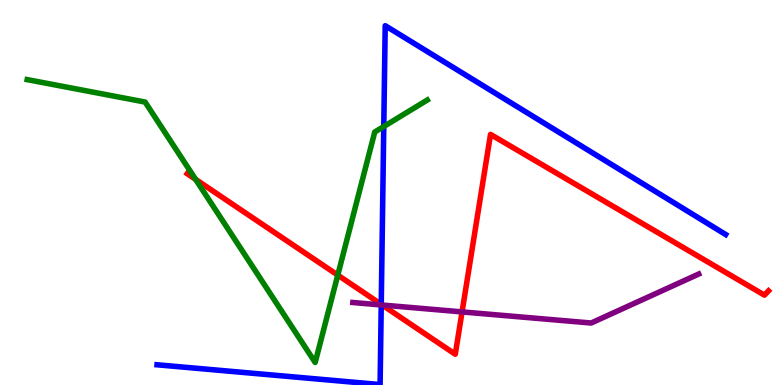[{'lines': ['blue', 'red'], 'intersections': [{'x': 4.92, 'y': 2.09}]}, {'lines': ['green', 'red'], 'intersections': [{'x': 2.52, 'y': 5.34}, {'x': 4.36, 'y': 2.85}]}, {'lines': ['purple', 'red'], 'intersections': [{'x': 4.93, 'y': 2.08}, {'x': 5.96, 'y': 1.9}]}, {'lines': ['blue', 'green'], 'intersections': [{'x': 4.95, 'y': 6.71}]}, {'lines': ['blue', 'purple'], 'intersections': [{'x': 4.92, 'y': 2.08}]}, {'lines': ['green', 'purple'], 'intersections': []}]